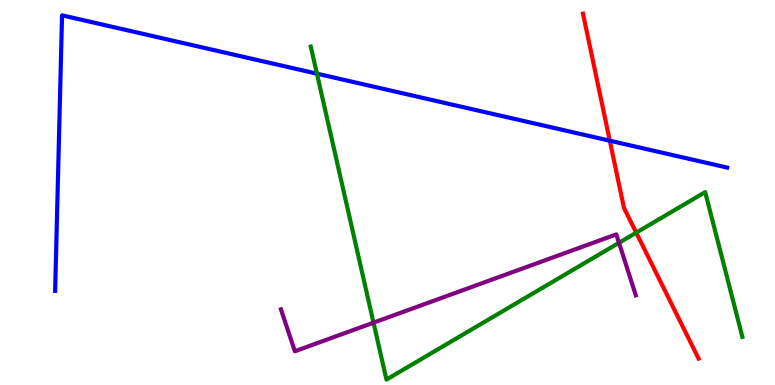[{'lines': ['blue', 'red'], 'intersections': [{'x': 7.87, 'y': 6.35}]}, {'lines': ['green', 'red'], 'intersections': [{'x': 8.21, 'y': 3.96}]}, {'lines': ['purple', 'red'], 'intersections': []}, {'lines': ['blue', 'green'], 'intersections': [{'x': 4.09, 'y': 8.09}]}, {'lines': ['blue', 'purple'], 'intersections': []}, {'lines': ['green', 'purple'], 'intersections': [{'x': 4.82, 'y': 1.62}, {'x': 7.99, 'y': 3.69}]}]